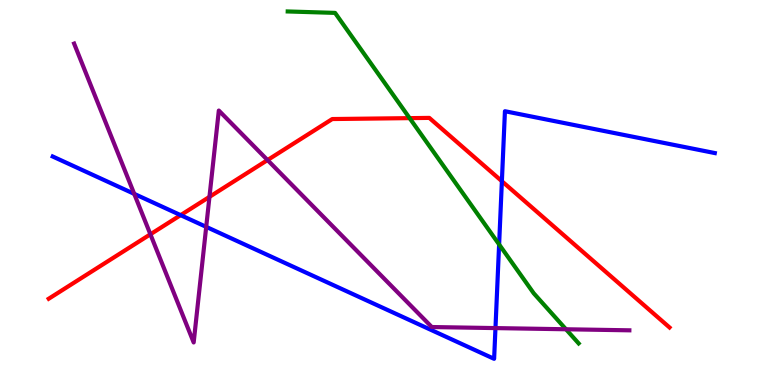[{'lines': ['blue', 'red'], 'intersections': [{'x': 2.33, 'y': 4.41}, {'x': 6.48, 'y': 5.29}]}, {'lines': ['green', 'red'], 'intersections': [{'x': 5.29, 'y': 6.93}]}, {'lines': ['purple', 'red'], 'intersections': [{'x': 1.94, 'y': 3.91}, {'x': 2.7, 'y': 4.89}, {'x': 3.45, 'y': 5.84}]}, {'lines': ['blue', 'green'], 'intersections': [{'x': 6.44, 'y': 3.65}]}, {'lines': ['blue', 'purple'], 'intersections': [{'x': 1.73, 'y': 4.96}, {'x': 2.66, 'y': 4.11}, {'x': 6.39, 'y': 1.48}]}, {'lines': ['green', 'purple'], 'intersections': [{'x': 7.3, 'y': 1.45}]}]